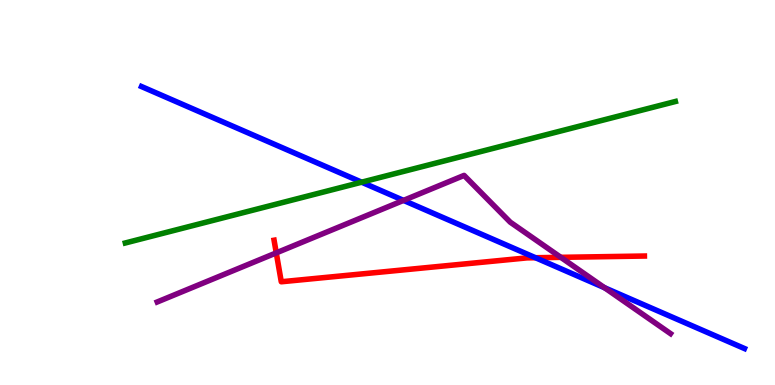[{'lines': ['blue', 'red'], 'intersections': [{'x': 6.91, 'y': 3.31}]}, {'lines': ['green', 'red'], 'intersections': []}, {'lines': ['purple', 'red'], 'intersections': [{'x': 3.56, 'y': 3.43}, {'x': 7.24, 'y': 3.32}]}, {'lines': ['blue', 'green'], 'intersections': [{'x': 4.67, 'y': 5.27}]}, {'lines': ['blue', 'purple'], 'intersections': [{'x': 5.21, 'y': 4.8}, {'x': 7.8, 'y': 2.53}]}, {'lines': ['green', 'purple'], 'intersections': []}]